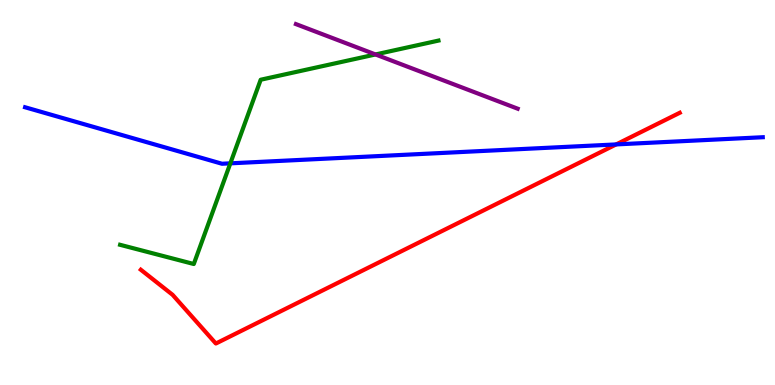[{'lines': ['blue', 'red'], 'intersections': [{'x': 7.95, 'y': 6.25}]}, {'lines': ['green', 'red'], 'intersections': []}, {'lines': ['purple', 'red'], 'intersections': []}, {'lines': ['blue', 'green'], 'intersections': [{'x': 2.97, 'y': 5.76}]}, {'lines': ['blue', 'purple'], 'intersections': []}, {'lines': ['green', 'purple'], 'intersections': [{'x': 4.85, 'y': 8.59}]}]